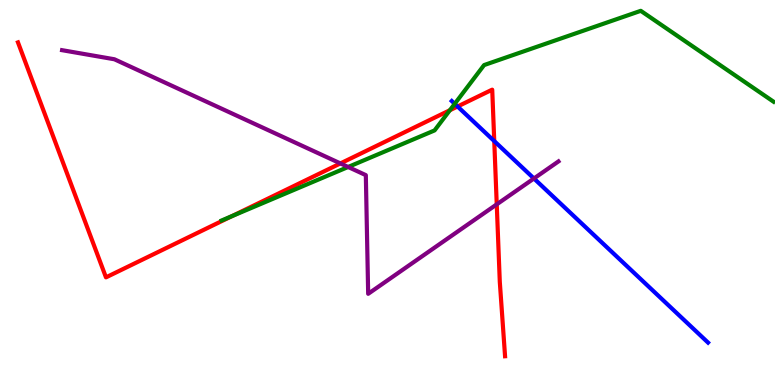[{'lines': ['blue', 'red'], 'intersections': [{'x': 5.9, 'y': 7.23}, {'x': 6.38, 'y': 6.34}]}, {'lines': ['green', 'red'], 'intersections': [{'x': 2.99, 'y': 4.39}, {'x': 5.8, 'y': 7.14}]}, {'lines': ['purple', 'red'], 'intersections': [{'x': 4.39, 'y': 5.76}, {'x': 6.41, 'y': 4.69}]}, {'lines': ['blue', 'green'], 'intersections': [{'x': 5.87, 'y': 7.3}]}, {'lines': ['blue', 'purple'], 'intersections': [{'x': 6.89, 'y': 5.36}]}, {'lines': ['green', 'purple'], 'intersections': [{'x': 4.49, 'y': 5.66}]}]